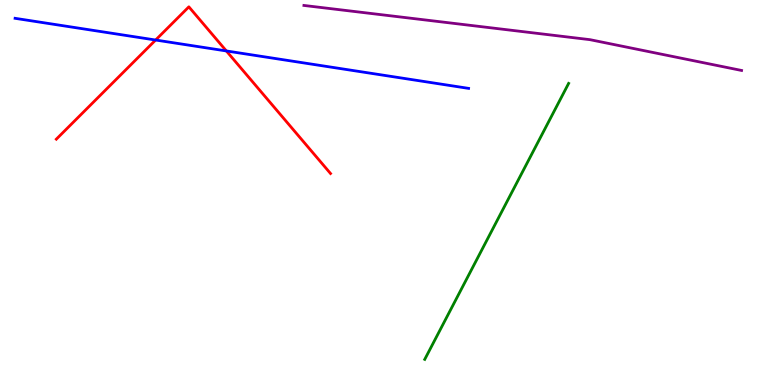[{'lines': ['blue', 'red'], 'intersections': [{'x': 2.01, 'y': 8.96}, {'x': 2.92, 'y': 8.68}]}, {'lines': ['green', 'red'], 'intersections': []}, {'lines': ['purple', 'red'], 'intersections': []}, {'lines': ['blue', 'green'], 'intersections': []}, {'lines': ['blue', 'purple'], 'intersections': []}, {'lines': ['green', 'purple'], 'intersections': []}]